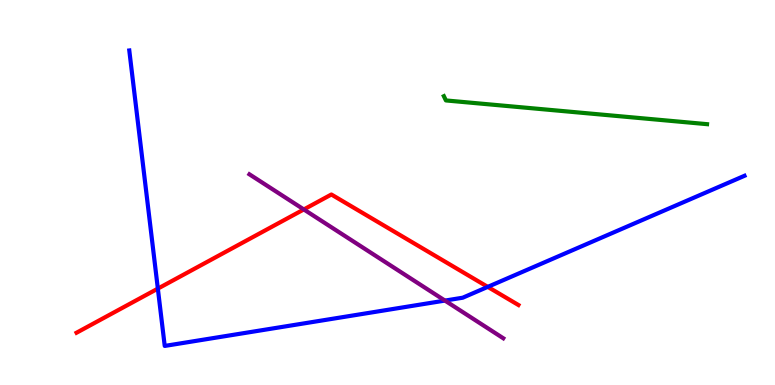[{'lines': ['blue', 'red'], 'intersections': [{'x': 2.04, 'y': 2.5}, {'x': 6.29, 'y': 2.55}]}, {'lines': ['green', 'red'], 'intersections': []}, {'lines': ['purple', 'red'], 'intersections': [{'x': 3.92, 'y': 4.56}]}, {'lines': ['blue', 'green'], 'intersections': []}, {'lines': ['blue', 'purple'], 'intersections': [{'x': 5.74, 'y': 2.19}]}, {'lines': ['green', 'purple'], 'intersections': []}]